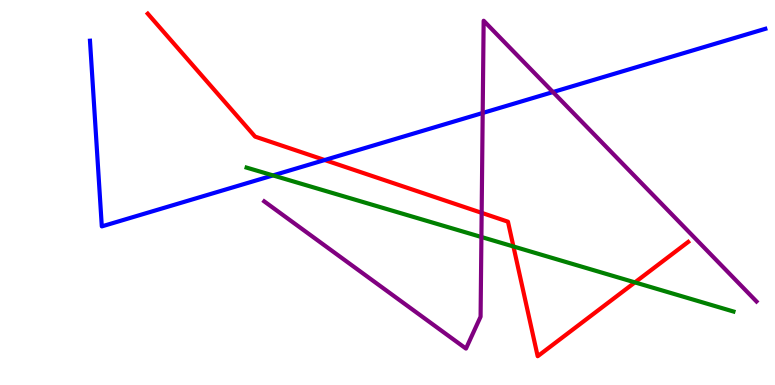[{'lines': ['blue', 'red'], 'intersections': [{'x': 4.19, 'y': 5.84}]}, {'lines': ['green', 'red'], 'intersections': [{'x': 6.62, 'y': 3.6}, {'x': 8.19, 'y': 2.67}]}, {'lines': ['purple', 'red'], 'intersections': [{'x': 6.21, 'y': 4.47}]}, {'lines': ['blue', 'green'], 'intersections': [{'x': 3.52, 'y': 5.44}]}, {'lines': ['blue', 'purple'], 'intersections': [{'x': 6.23, 'y': 7.07}, {'x': 7.14, 'y': 7.61}]}, {'lines': ['green', 'purple'], 'intersections': [{'x': 6.21, 'y': 3.84}]}]